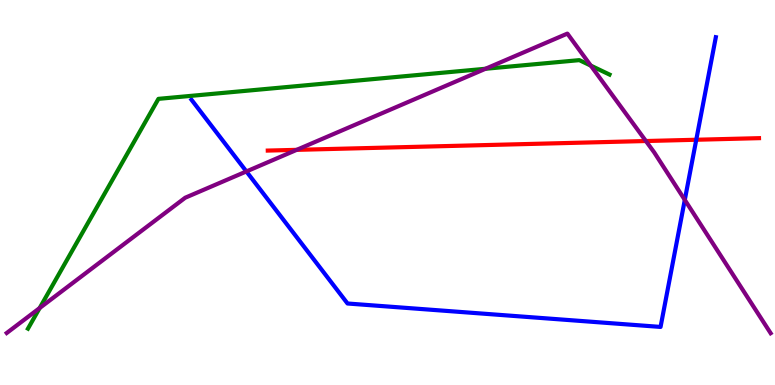[{'lines': ['blue', 'red'], 'intersections': [{'x': 8.98, 'y': 6.37}]}, {'lines': ['green', 'red'], 'intersections': []}, {'lines': ['purple', 'red'], 'intersections': [{'x': 3.83, 'y': 6.11}, {'x': 8.33, 'y': 6.34}]}, {'lines': ['blue', 'green'], 'intersections': []}, {'lines': ['blue', 'purple'], 'intersections': [{'x': 3.18, 'y': 5.55}, {'x': 8.84, 'y': 4.81}]}, {'lines': ['green', 'purple'], 'intersections': [{'x': 0.512, 'y': 2.0}, {'x': 6.26, 'y': 8.21}, {'x': 7.62, 'y': 8.3}]}]